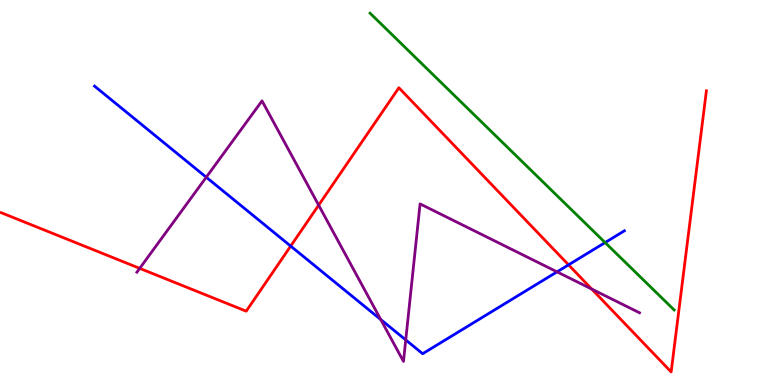[{'lines': ['blue', 'red'], 'intersections': [{'x': 3.75, 'y': 3.61}, {'x': 7.34, 'y': 3.12}]}, {'lines': ['green', 'red'], 'intersections': []}, {'lines': ['purple', 'red'], 'intersections': [{'x': 1.8, 'y': 3.03}, {'x': 4.11, 'y': 4.67}, {'x': 7.64, 'y': 2.49}]}, {'lines': ['blue', 'green'], 'intersections': [{'x': 7.81, 'y': 3.7}]}, {'lines': ['blue', 'purple'], 'intersections': [{'x': 2.66, 'y': 5.4}, {'x': 4.91, 'y': 1.7}, {'x': 5.24, 'y': 1.17}, {'x': 7.19, 'y': 2.94}]}, {'lines': ['green', 'purple'], 'intersections': []}]